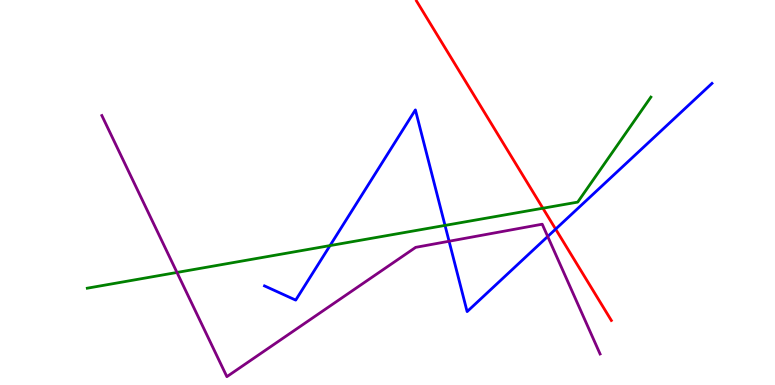[{'lines': ['blue', 'red'], 'intersections': [{'x': 7.17, 'y': 4.05}]}, {'lines': ['green', 'red'], 'intersections': [{'x': 7.01, 'y': 4.59}]}, {'lines': ['purple', 'red'], 'intersections': []}, {'lines': ['blue', 'green'], 'intersections': [{'x': 4.26, 'y': 3.62}, {'x': 5.74, 'y': 4.15}]}, {'lines': ['blue', 'purple'], 'intersections': [{'x': 5.79, 'y': 3.73}, {'x': 7.07, 'y': 3.86}]}, {'lines': ['green', 'purple'], 'intersections': [{'x': 2.28, 'y': 2.92}]}]